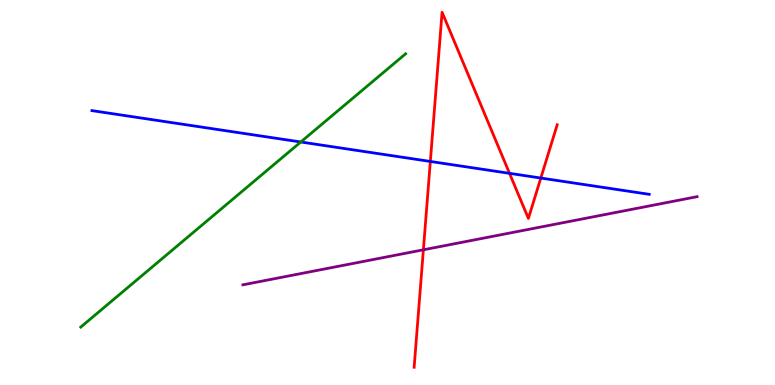[{'lines': ['blue', 'red'], 'intersections': [{'x': 5.55, 'y': 5.81}, {'x': 6.57, 'y': 5.5}, {'x': 6.98, 'y': 5.38}]}, {'lines': ['green', 'red'], 'intersections': []}, {'lines': ['purple', 'red'], 'intersections': [{'x': 5.46, 'y': 3.51}]}, {'lines': ['blue', 'green'], 'intersections': [{'x': 3.88, 'y': 6.31}]}, {'lines': ['blue', 'purple'], 'intersections': []}, {'lines': ['green', 'purple'], 'intersections': []}]